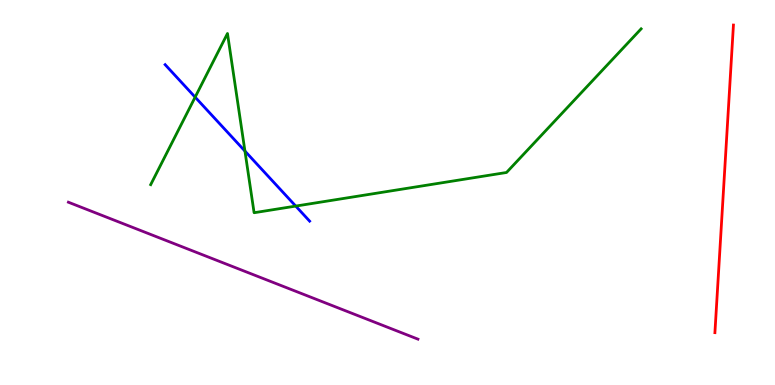[{'lines': ['blue', 'red'], 'intersections': []}, {'lines': ['green', 'red'], 'intersections': []}, {'lines': ['purple', 'red'], 'intersections': []}, {'lines': ['blue', 'green'], 'intersections': [{'x': 2.52, 'y': 7.48}, {'x': 3.16, 'y': 6.08}, {'x': 3.82, 'y': 4.65}]}, {'lines': ['blue', 'purple'], 'intersections': []}, {'lines': ['green', 'purple'], 'intersections': []}]